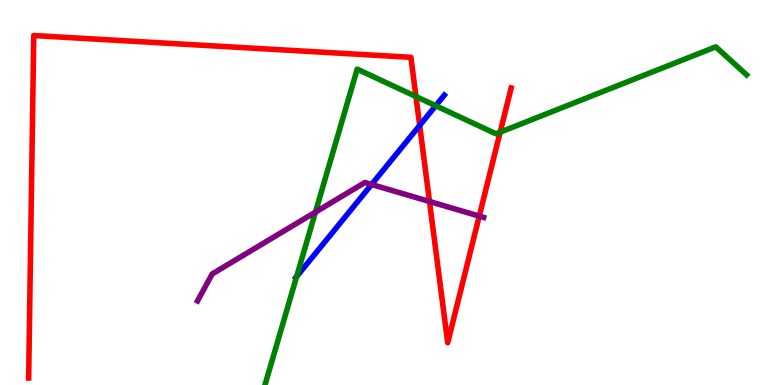[{'lines': ['blue', 'red'], 'intersections': [{'x': 5.42, 'y': 6.74}]}, {'lines': ['green', 'red'], 'intersections': [{'x': 5.37, 'y': 7.49}, {'x': 6.45, 'y': 6.57}]}, {'lines': ['purple', 'red'], 'intersections': [{'x': 5.54, 'y': 4.77}, {'x': 6.18, 'y': 4.39}]}, {'lines': ['blue', 'green'], 'intersections': [{'x': 3.83, 'y': 2.82}, {'x': 5.62, 'y': 7.25}]}, {'lines': ['blue', 'purple'], 'intersections': [{'x': 4.79, 'y': 5.21}]}, {'lines': ['green', 'purple'], 'intersections': [{'x': 4.07, 'y': 4.49}]}]